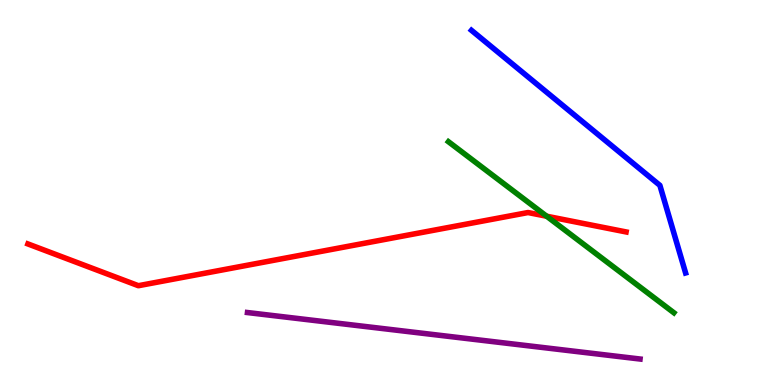[{'lines': ['blue', 'red'], 'intersections': []}, {'lines': ['green', 'red'], 'intersections': [{'x': 7.05, 'y': 4.38}]}, {'lines': ['purple', 'red'], 'intersections': []}, {'lines': ['blue', 'green'], 'intersections': []}, {'lines': ['blue', 'purple'], 'intersections': []}, {'lines': ['green', 'purple'], 'intersections': []}]